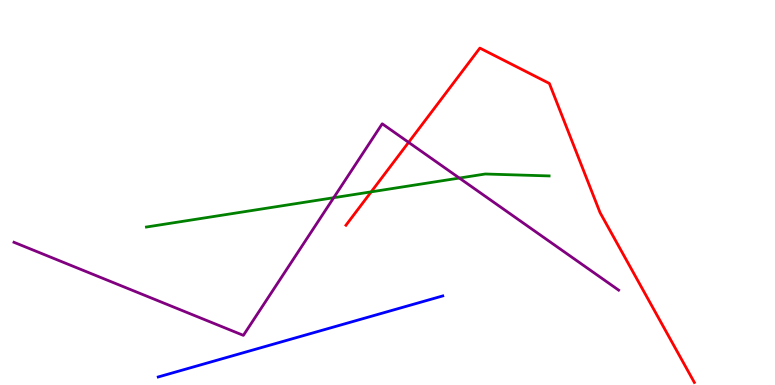[{'lines': ['blue', 'red'], 'intersections': []}, {'lines': ['green', 'red'], 'intersections': [{'x': 4.79, 'y': 5.02}]}, {'lines': ['purple', 'red'], 'intersections': [{'x': 5.27, 'y': 6.3}]}, {'lines': ['blue', 'green'], 'intersections': []}, {'lines': ['blue', 'purple'], 'intersections': []}, {'lines': ['green', 'purple'], 'intersections': [{'x': 4.31, 'y': 4.86}, {'x': 5.93, 'y': 5.38}]}]